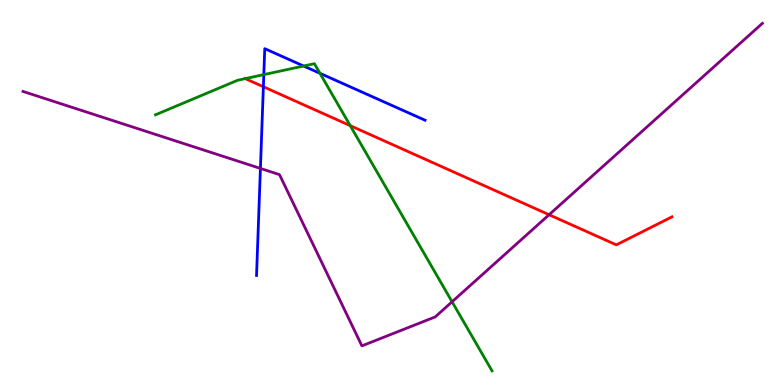[{'lines': ['blue', 'red'], 'intersections': [{'x': 3.4, 'y': 7.75}]}, {'lines': ['green', 'red'], 'intersections': [{'x': 3.16, 'y': 7.96}, {'x': 4.52, 'y': 6.74}]}, {'lines': ['purple', 'red'], 'intersections': [{'x': 7.09, 'y': 4.42}]}, {'lines': ['blue', 'green'], 'intersections': [{'x': 3.4, 'y': 8.06}, {'x': 3.92, 'y': 8.29}, {'x': 4.13, 'y': 8.1}]}, {'lines': ['blue', 'purple'], 'intersections': [{'x': 3.36, 'y': 5.63}]}, {'lines': ['green', 'purple'], 'intersections': [{'x': 5.83, 'y': 2.16}]}]